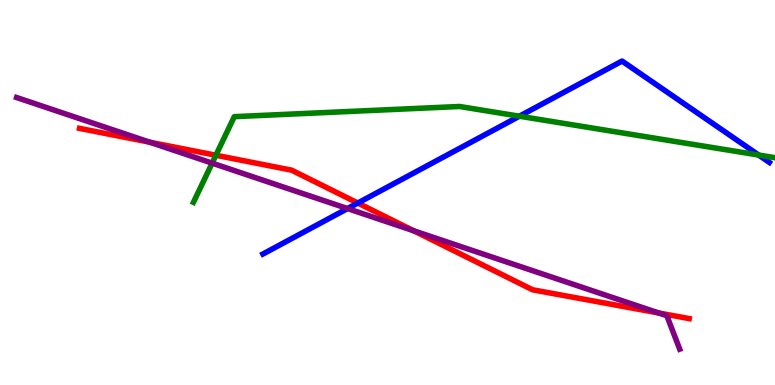[{'lines': ['blue', 'red'], 'intersections': [{'x': 4.62, 'y': 4.73}]}, {'lines': ['green', 'red'], 'intersections': [{'x': 2.79, 'y': 5.97}]}, {'lines': ['purple', 'red'], 'intersections': [{'x': 1.93, 'y': 6.31}, {'x': 5.34, 'y': 4.01}, {'x': 8.5, 'y': 1.87}]}, {'lines': ['blue', 'green'], 'intersections': [{'x': 6.7, 'y': 6.98}, {'x': 9.79, 'y': 5.97}]}, {'lines': ['blue', 'purple'], 'intersections': [{'x': 4.48, 'y': 4.58}]}, {'lines': ['green', 'purple'], 'intersections': [{'x': 2.74, 'y': 5.76}]}]